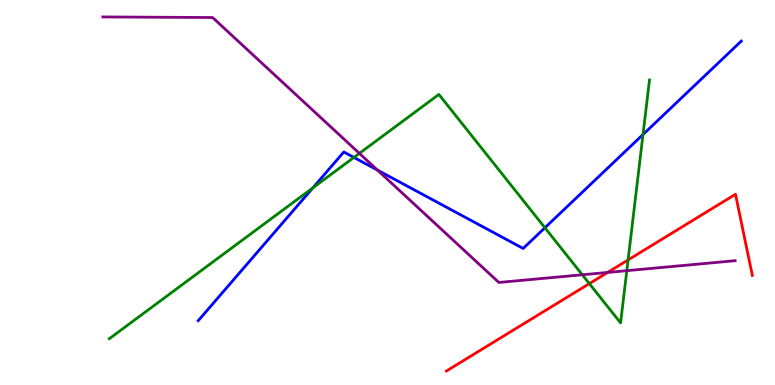[{'lines': ['blue', 'red'], 'intersections': []}, {'lines': ['green', 'red'], 'intersections': [{'x': 7.6, 'y': 2.63}, {'x': 8.1, 'y': 3.25}]}, {'lines': ['purple', 'red'], 'intersections': [{'x': 7.84, 'y': 2.92}]}, {'lines': ['blue', 'green'], 'intersections': [{'x': 4.04, 'y': 5.12}, {'x': 4.57, 'y': 5.91}, {'x': 7.03, 'y': 4.08}, {'x': 8.3, 'y': 6.51}]}, {'lines': ['blue', 'purple'], 'intersections': [{'x': 4.87, 'y': 5.58}]}, {'lines': ['green', 'purple'], 'intersections': [{'x': 4.64, 'y': 6.02}, {'x': 7.51, 'y': 2.86}, {'x': 8.09, 'y': 2.97}]}]